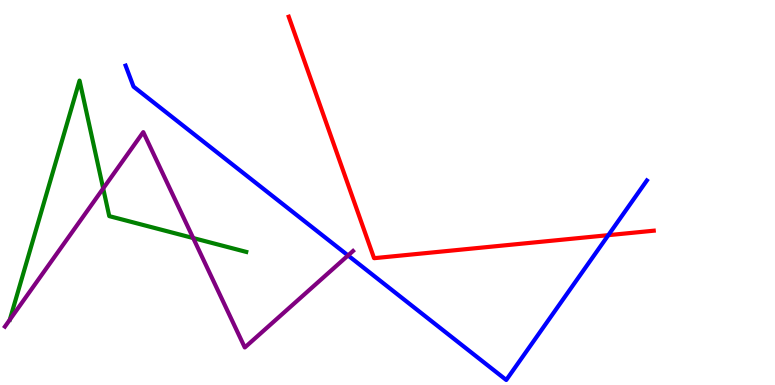[{'lines': ['blue', 'red'], 'intersections': [{'x': 7.85, 'y': 3.89}]}, {'lines': ['green', 'red'], 'intersections': []}, {'lines': ['purple', 'red'], 'intersections': []}, {'lines': ['blue', 'green'], 'intersections': []}, {'lines': ['blue', 'purple'], 'intersections': [{'x': 4.49, 'y': 3.36}]}, {'lines': ['green', 'purple'], 'intersections': [{'x': 1.33, 'y': 5.1}, {'x': 2.49, 'y': 3.82}]}]